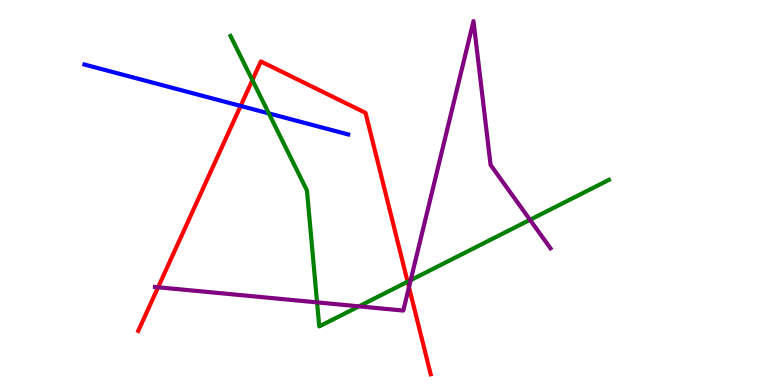[{'lines': ['blue', 'red'], 'intersections': [{'x': 3.1, 'y': 7.25}]}, {'lines': ['green', 'red'], 'intersections': [{'x': 3.26, 'y': 7.92}, {'x': 5.26, 'y': 2.68}]}, {'lines': ['purple', 'red'], 'intersections': [{'x': 2.04, 'y': 2.54}, {'x': 5.28, 'y': 2.54}]}, {'lines': ['blue', 'green'], 'intersections': [{'x': 3.47, 'y': 7.05}]}, {'lines': ['blue', 'purple'], 'intersections': []}, {'lines': ['green', 'purple'], 'intersections': [{'x': 4.09, 'y': 2.15}, {'x': 4.63, 'y': 2.04}, {'x': 5.3, 'y': 2.72}, {'x': 6.84, 'y': 4.29}]}]